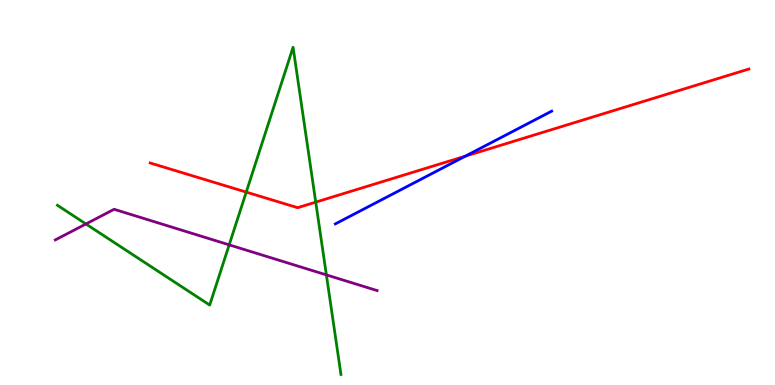[{'lines': ['blue', 'red'], 'intersections': [{'x': 6.0, 'y': 5.94}]}, {'lines': ['green', 'red'], 'intersections': [{'x': 3.18, 'y': 5.01}, {'x': 4.07, 'y': 4.75}]}, {'lines': ['purple', 'red'], 'intersections': []}, {'lines': ['blue', 'green'], 'intersections': []}, {'lines': ['blue', 'purple'], 'intersections': []}, {'lines': ['green', 'purple'], 'intersections': [{'x': 1.11, 'y': 4.18}, {'x': 2.96, 'y': 3.64}, {'x': 4.21, 'y': 2.86}]}]